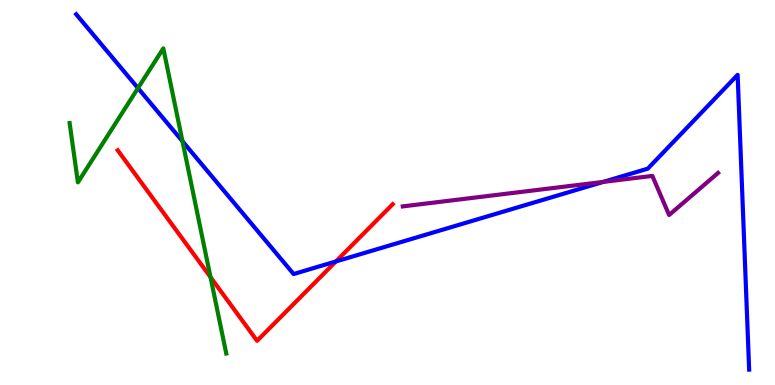[{'lines': ['blue', 'red'], 'intersections': [{'x': 4.33, 'y': 3.21}]}, {'lines': ['green', 'red'], 'intersections': [{'x': 2.72, 'y': 2.8}]}, {'lines': ['purple', 'red'], 'intersections': []}, {'lines': ['blue', 'green'], 'intersections': [{'x': 1.78, 'y': 7.71}, {'x': 2.35, 'y': 6.33}]}, {'lines': ['blue', 'purple'], 'intersections': [{'x': 7.78, 'y': 5.28}]}, {'lines': ['green', 'purple'], 'intersections': []}]